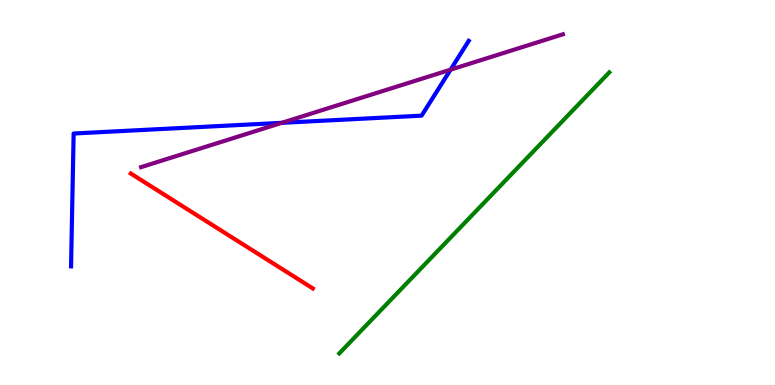[{'lines': ['blue', 'red'], 'intersections': []}, {'lines': ['green', 'red'], 'intersections': []}, {'lines': ['purple', 'red'], 'intersections': []}, {'lines': ['blue', 'green'], 'intersections': []}, {'lines': ['blue', 'purple'], 'intersections': [{'x': 3.64, 'y': 6.81}, {'x': 5.81, 'y': 8.19}]}, {'lines': ['green', 'purple'], 'intersections': []}]